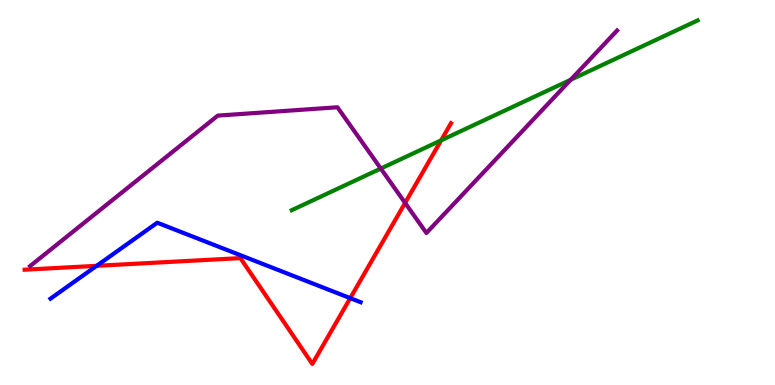[{'lines': ['blue', 'red'], 'intersections': [{'x': 1.25, 'y': 3.1}, {'x': 4.52, 'y': 2.26}]}, {'lines': ['green', 'red'], 'intersections': [{'x': 5.69, 'y': 6.35}]}, {'lines': ['purple', 'red'], 'intersections': [{'x': 5.23, 'y': 4.73}]}, {'lines': ['blue', 'green'], 'intersections': []}, {'lines': ['blue', 'purple'], 'intersections': []}, {'lines': ['green', 'purple'], 'intersections': [{'x': 4.91, 'y': 5.62}, {'x': 7.36, 'y': 7.93}]}]